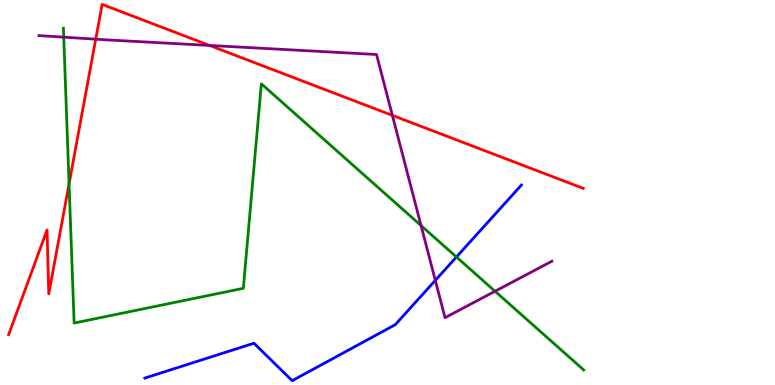[{'lines': ['blue', 'red'], 'intersections': []}, {'lines': ['green', 'red'], 'intersections': [{'x': 0.891, 'y': 5.23}]}, {'lines': ['purple', 'red'], 'intersections': [{'x': 1.24, 'y': 8.98}, {'x': 2.7, 'y': 8.82}, {'x': 5.06, 'y': 7.0}]}, {'lines': ['blue', 'green'], 'intersections': [{'x': 5.89, 'y': 3.32}]}, {'lines': ['blue', 'purple'], 'intersections': [{'x': 5.62, 'y': 2.72}]}, {'lines': ['green', 'purple'], 'intersections': [{'x': 0.822, 'y': 9.03}, {'x': 5.43, 'y': 4.14}, {'x': 6.39, 'y': 2.44}]}]